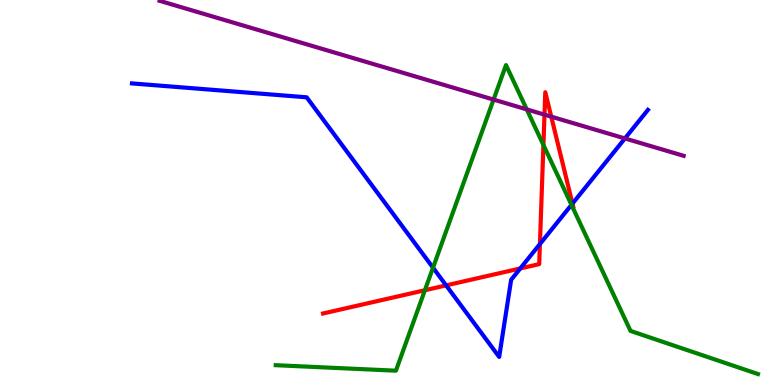[{'lines': ['blue', 'red'], 'intersections': [{'x': 5.76, 'y': 2.59}, {'x': 6.71, 'y': 3.03}, {'x': 6.97, 'y': 3.66}, {'x': 7.39, 'y': 4.71}]}, {'lines': ['green', 'red'], 'intersections': [{'x': 5.48, 'y': 2.46}, {'x': 7.01, 'y': 6.23}]}, {'lines': ['purple', 'red'], 'intersections': [{'x': 7.03, 'y': 7.02}, {'x': 7.11, 'y': 6.97}]}, {'lines': ['blue', 'green'], 'intersections': [{'x': 5.59, 'y': 3.05}, {'x': 7.37, 'y': 4.68}]}, {'lines': ['blue', 'purple'], 'intersections': [{'x': 8.06, 'y': 6.4}]}, {'lines': ['green', 'purple'], 'intersections': [{'x': 6.37, 'y': 7.41}, {'x': 6.8, 'y': 7.16}]}]